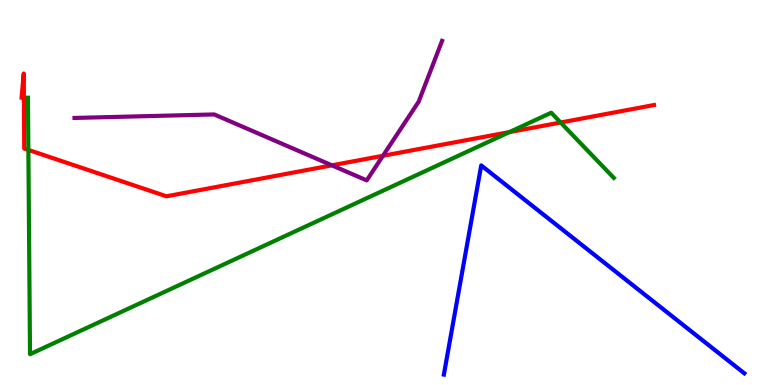[{'lines': ['blue', 'red'], 'intersections': []}, {'lines': ['green', 'red'], 'intersections': [{'x': 0.366, 'y': 6.11}, {'x': 6.57, 'y': 6.57}, {'x': 7.23, 'y': 6.82}]}, {'lines': ['purple', 'red'], 'intersections': [{'x': 4.28, 'y': 5.71}, {'x': 4.94, 'y': 5.95}]}, {'lines': ['blue', 'green'], 'intersections': []}, {'lines': ['blue', 'purple'], 'intersections': []}, {'lines': ['green', 'purple'], 'intersections': []}]